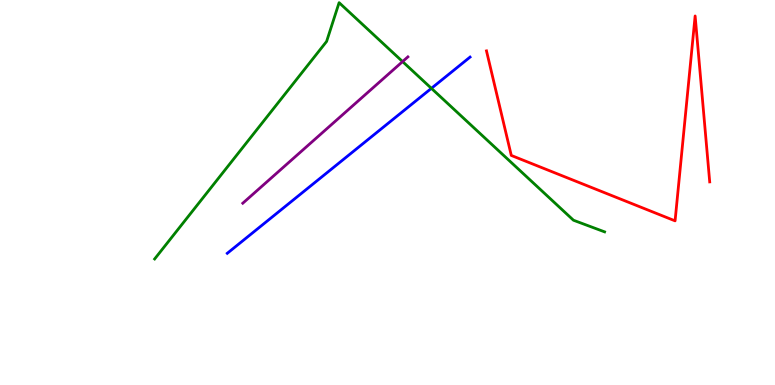[{'lines': ['blue', 'red'], 'intersections': []}, {'lines': ['green', 'red'], 'intersections': []}, {'lines': ['purple', 'red'], 'intersections': []}, {'lines': ['blue', 'green'], 'intersections': [{'x': 5.57, 'y': 7.71}]}, {'lines': ['blue', 'purple'], 'intersections': []}, {'lines': ['green', 'purple'], 'intersections': [{'x': 5.19, 'y': 8.4}]}]